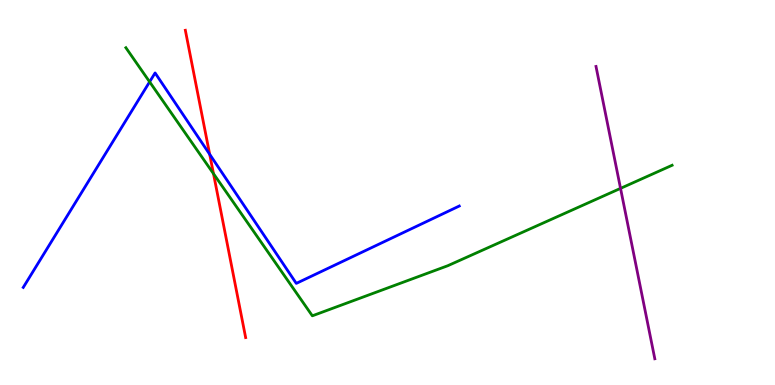[{'lines': ['blue', 'red'], 'intersections': [{'x': 2.71, 'y': 5.99}]}, {'lines': ['green', 'red'], 'intersections': [{'x': 2.75, 'y': 5.49}]}, {'lines': ['purple', 'red'], 'intersections': []}, {'lines': ['blue', 'green'], 'intersections': [{'x': 1.93, 'y': 7.87}]}, {'lines': ['blue', 'purple'], 'intersections': []}, {'lines': ['green', 'purple'], 'intersections': [{'x': 8.01, 'y': 5.11}]}]